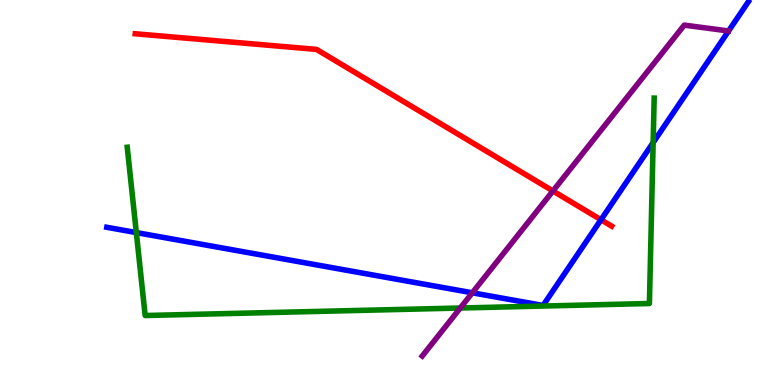[{'lines': ['blue', 'red'], 'intersections': [{'x': 7.75, 'y': 4.29}]}, {'lines': ['green', 'red'], 'intersections': []}, {'lines': ['purple', 'red'], 'intersections': [{'x': 7.13, 'y': 5.04}]}, {'lines': ['blue', 'green'], 'intersections': [{'x': 1.76, 'y': 3.96}, {'x': 8.43, 'y': 6.3}]}, {'lines': ['blue', 'purple'], 'intersections': [{'x': 6.09, 'y': 2.39}]}, {'lines': ['green', 'purple'], 'intersections': [{'x': 5.94, 'y': 2.0}]}]